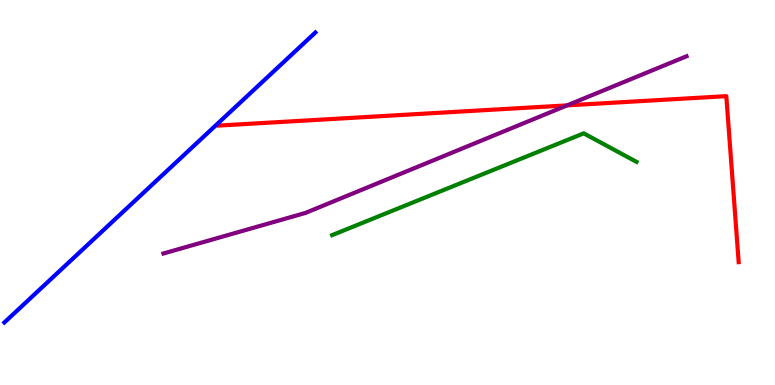[{'lines': ['blue', 'red'], 'intersections': []}, {'lines': ['green', 'red'], 'intersections': []}, {'lines': ['purple', 'red'], 'intersections': [{'x': 7.32, 'y': 7.26}]}, {'lines': ['blue', 'green'], 'intersections': []}, {'lines': ['blue', 'purple'], 'intersections': []}, {'lines': ['green', 'purple'], 'intersections': []}]